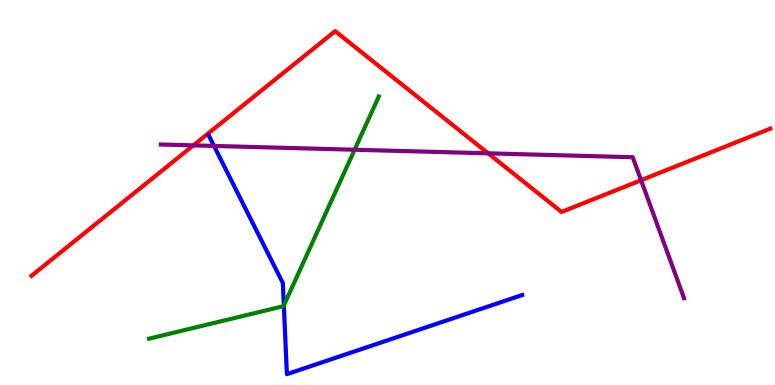[{'lines': ['blue', 'red'], 'intersections': []}, {'lines': ['green', 'red'], 'intersections': []}, {'lines': ['purple', 'red'], 'intersections': [{'x': 2.49, 'y': 6.22}, {'x': 6.3, 'y': 6.02}, {'x': 8.27, 'y': 5.32}]}, {'lines': ['blue', 'green'], 'intersections': [{'x': 3.66, 'y': 2.07}]}, {'lines': ['blue', 'purple'], 'intersections': [{'x': 2.76, 'y': 6.21}]}, {'lines': ['green', 'purple'], 'intersections': [{'x': 4.58, 'y': 6.11}]}]